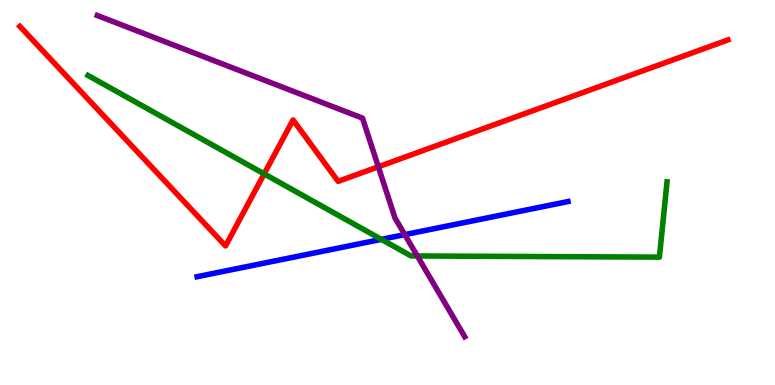[{'lines': ['blue', 'red'], 'intersections': []}, {'lines': ['green', 'red'], 'intersections': [{'x': 3.41, 'y': 5.48}]}, {'lines': ['purple', 'red'], 'intersections': [{'x': 4.88, 'y': 5.67}]}, {'lines': ['blue', 'green'], 'intersections': [{'x': 4.92, 'y': 3.78}]}, {'lines': ['blue', 'purple'], 'intersections': [{'x': 5.22, 'y': 3.91}]}, {'lines': ['green', 'purple'], 'intersections': [{'x': 5.38, 'y': 3.35}]}]